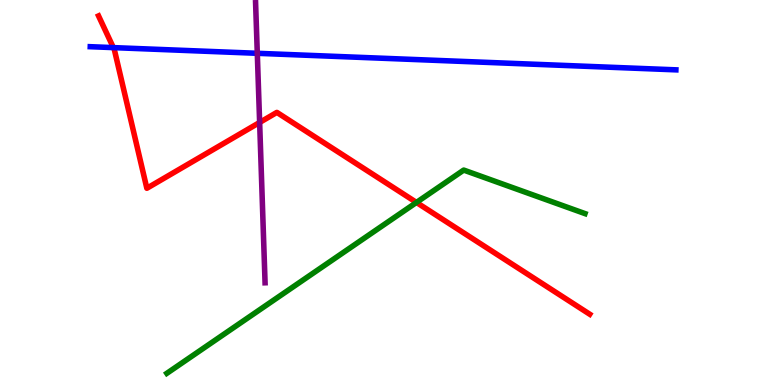[{'lines': ['blue', 'red'], 'intersections': [{'x': 1.46, 'y': 8.76}]}, {'lines': ['green', 'red'], 'intersections': [{'x': 5.37, 'y': 4.74}]}, {'lines': ['purple', 'red'], 'intersections': [{'x': 3.35, 'y': 6.82}]}, {'lines': ['blue', 'green'], 'intersections': []}, {'lines': ['blue', 'purple'], 'intersections': [{'x': 3.32, 'y': 8.62}]}, {'lines': ['green', 'purple'], 'intersections': []}]